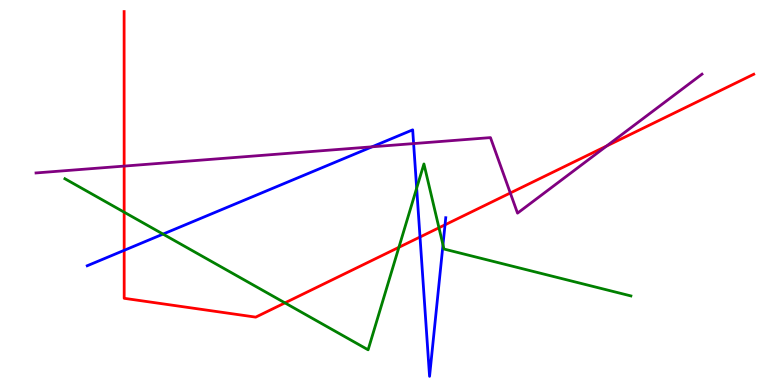[{'lines': ['blue', 'red'], 'intersections': [{'x': 1.6, 'y': 3.5}, {'x': 5.42, 'y': 3.84}, {'x': 5.74, 'y': 4.16}]}, {'lines': ['green', 'red'], 'intersections': [{'x': 1.6, 'y': 4.49}, {'x': 3.68, 'y': 2.13}, {'x': 5.15, 'y': 3.58}, {'x': 5.66, 'y': 4.08}]}, {'lines': ['purple', 'red'], 'intersections': [{'x': 1.6, 'y': 5.69}, {'x': 6.58, 'y': 4.99}, {'x': 7.83, 'y': 6.21}]}, {'lines': ['blue', 'green'], 'intersections': [{'x': 2.1, 'y': 3.92}, {'x': 5.38, 'y': 5.11}, {'x': 5.72, 'y': 3.64}]}, {'lines': ['blue', 'purple'], 'intersections': [{'x': 4.8, 'y': 6.19}, {'x': 5.34, 'y': 6.27}]}, {'lines': ['green', 'purple'], 'intersections': []}]